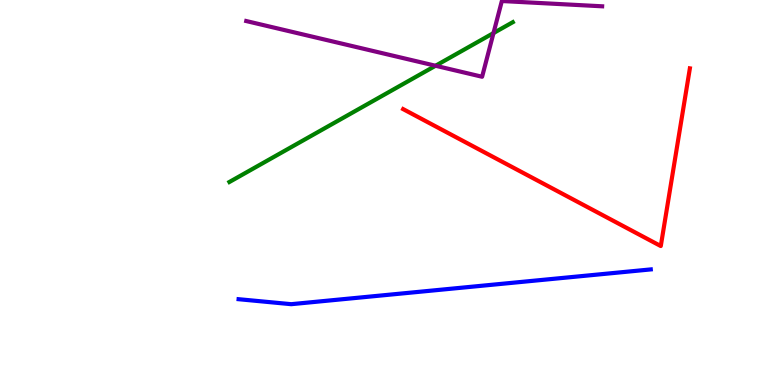[{'lines': ['blue', 'red'], 'intersections': []}, {'lines': ['green', 'red'], 'intersections': []}, {'lines': ['purple', 'red'], 'intersections': []}, {'lines': ['blue', 'green'], 'intersections': []}, {'lines': ['blue', 'purple'], 'intersections': []}, {'lines': ['green', 'purple'], 'intersections': [{'x': 5.62, 'y': 8.29}, {'x': 6.37, 'y': 9.14}]}]